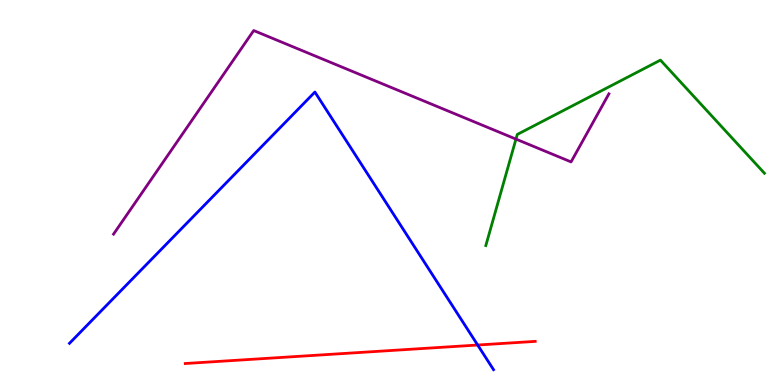[{'lines': ['blue', 'red'], 'intersections': [{'x': 6.16, 'y': 1.04}]}, {'lines': ['green', 'red'], 'intersections': []}, {'lines': ['purple', 'red'], 'intersections': []}, {'lines': ['blue', 'green'], 'intersections': []}, {'lines': ['blue', 'purple'], 'intersections': []}, {'lines': ['green', 'purple'], 'intersections': [{'x': 6.66, 'y': 6.39}]}]